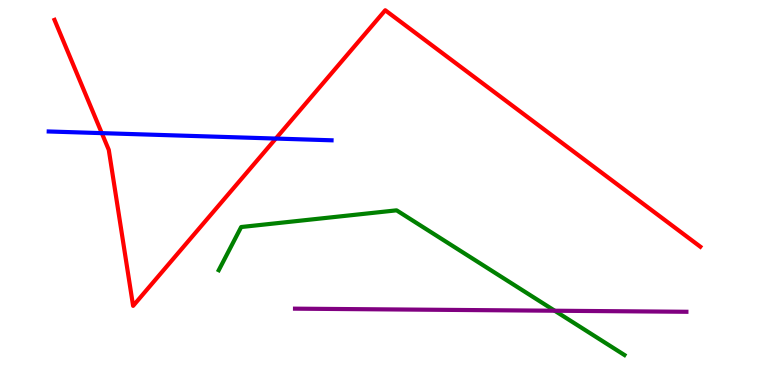[{'lines': ['blue', 'red'], 'intersections': [{'x': 1.31, 'y': 6.54}, {'x': 3.56, 'y': 6.4}]}, {'lines': ['green', 'red'], 'intersections': []}, {'lines': ['purple', 'red'], 'intersections': []}, {'lines': ['blue', 'green'], 'intersections': []}, {'lines': ['blue', 'purple'], 'intersections': []}, {'lines': ['green', 'purple'], 'intersections': [{'x': 7.16, 'y': 1.93}]}]